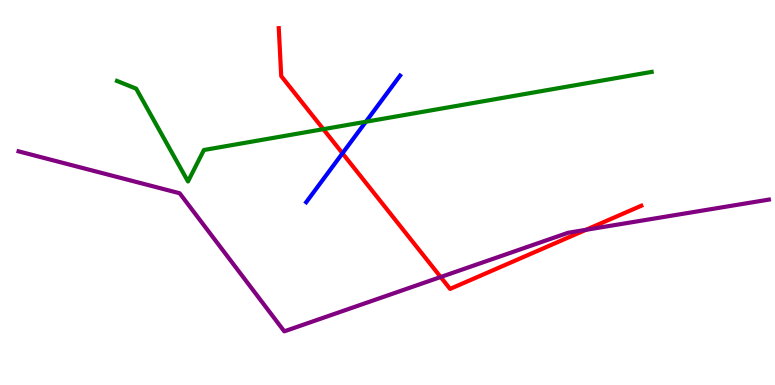[{'lines': ['blue', 'red'], 'intersections': [{'x': 4.42, 'y': 6.02}]}, {'lines': ['green', 'red'], 'intersections': [{'x': 4.17, 'y': 6.65}]}, {'lines': ['purple', 'red'], 'intersections': [{'x': 5.69, 'y': 2.8}, {'x': 7.56, 'y': 4.03}]}, {'lines': ['blue', 'green'], 'intersections': [{'x': 4.72, 'y': 6.84}]}, {'lines': ['blue', 'purple'], 'intersections': []}, {'lines': ['green', 'purple'], 'intersections': []}]